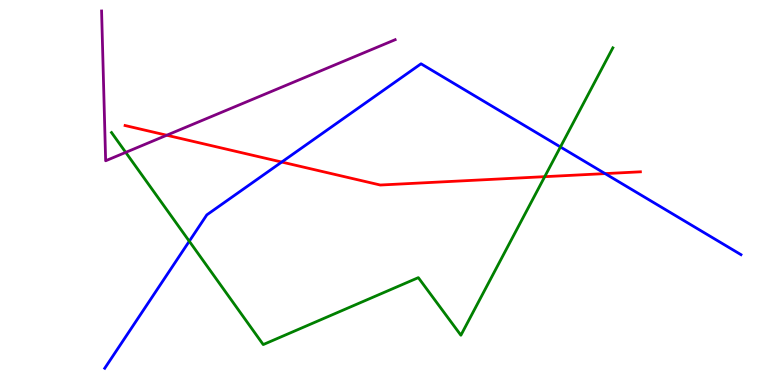[{'lines': ['blue', 'red'], 'intersections': [{'x': 3.64, 'y': 5.79}, {'x': 7.81, 'y': 5.49}]}, {'lines': ['green', 'red'], 'intersections': [{'x': 7.03, 'y': 5.41}]}, {'lines': ['purple', 'red'], 'intersections': [{'x': 2.15, 'y': 6.49}]}, {'lines': ['blue', 'green'], 'intersections': [{'x': 2.44, 'y': 3.73}, {'x': 7.23, 'y': 6.18}]}, {'lines': ['blue', 'purple'], 'intersections': []}, {'lines': ['green', 'purple'], 'intersections': [{'x': 1.62, 'y': 6.04}]}]